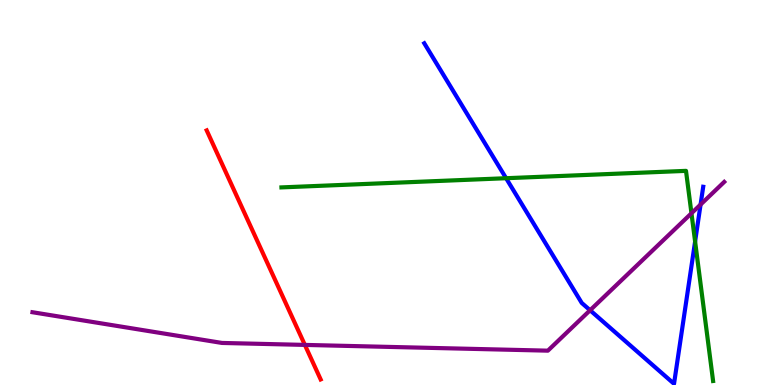[{'lines': ['blue', 'red'], 'intersections': []}, {'lines': ['green', 'red'], 'intersections': []}, {'lines': ['purple', 'red'], 'intersections': [{'x': 3.93, 'y': 1.04}]}, {'lines': ['blue', 'green'], 'intersections': [{'x': 6.53, 'y': 5.37}, {'x': 8.97, 'y': 3.73}]}, {'lines': ['blue', 'purple'], 'intersections': [{'x': 7.61, 'y': 1.94}, {'x': 9.04, 'y': 4.69}]}, {'lines': ['green', 'purple'], 'intersections': [{'x': 8.92, 'y': 4.46}]}]